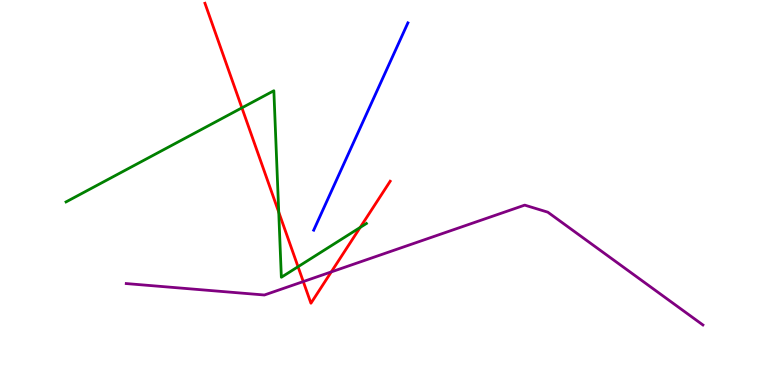[{'lines': ['blue', 'red'], 'intersections': []}, {'lines': ['green', 'red'], 'intersections': [{'x': 3.12, 'y': 7.2}, {'x': 3.6, 'y': 4.49}, {'x': 3.85, 'y': 3.07}, {'x': 4.65, 'y': 4.09}]}, {'lines': ['purple', 'red'], 'intersections': [{'x': 3.91, 'y': 2.69}, {'x': 4.27, 'y': 2.94}]}, {'lines': ['blue', 'green'], 'intersections': []}, {'lines': ['blue', 'purple'], 'intersections': []}, {'lines': ['green', 'purple'], 'intersections': []}]